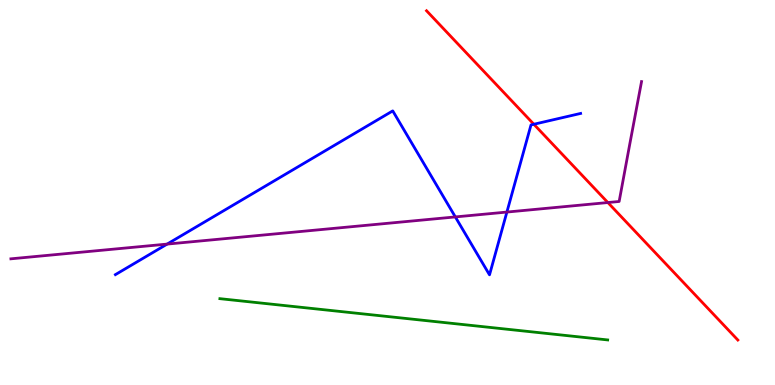[{'lines': ['blue', 'red'], 'intersections': [{'x': 6.89, 'y': 6.77}]}, {'lines': ['green', 'red'], 'intersections': []}, {'lines': ['purple', 'red'], 'intersections': [{'x': 7.84, 'y': 4.74}]}, {'lines': ['blue', 'green'], 'intersections': []}, {'lines': ['blue', 'purple'], 'intersections': [{'x': 2.16, 'y': 3.66}, {'x': 5.88, 'y': 4.37}, {'x': 6.54, 'y': 4.49}]}, {'lines': ['green', 'purple'], 'intersections': []}]